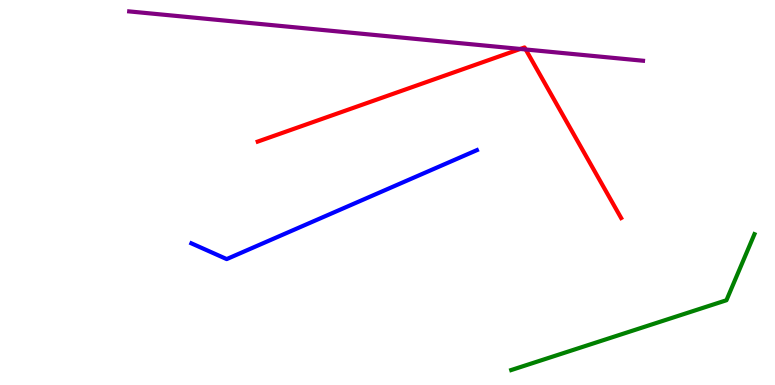[{'lines': ['blue', 'red'], 'intersections': []}, {'lines': ['green', 'red'], 'intersections': []}, {'lines': ['purple', 'red'], 'intersections': [{'x': 6.71, 'y': 8.73}, {'x': 6.78, 'y': 8.71}]}, {'lines': ['blue', 'green'], 'intersections': []}, {'lines': ['blue', 'purple'], 'intersections': []}, {'lines': ['green', 'purple'], 'intersections': []}]